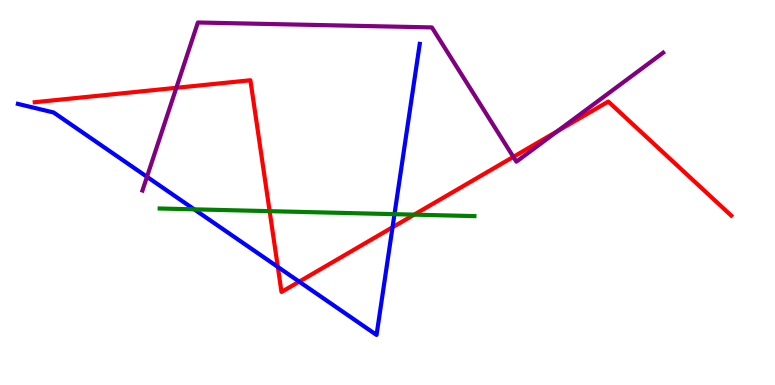[{'lines': ['blue', 'red'], 'intersections': [{'x': 3.58, 'y': 3.07}, {'x': 3.86, 'y': 2.68}, {'x': 5.06, 'y': 4.1}]}, {'lines': ['green', 'red'], 'intersections': [{'x': 3.48, 'y': 4.52}, {'x': 5.34, 'y': 4.42}]}, {'lines': ['purple', 'red'], 'intersections': [{'x': 2.28, 'y': 7.72}, {'x': 6.62, 'y': 5.93}, {'x': 7.19, 'y': 6.59}]}, {'lines': ['blue', 'green'], 'intersections': [{'x': 2.51, 'y': 4.56}, {'x': 5.09, 'y': 4.44}]}, {'lines': ['blue', 'purple'], 'intersections': [{'x': 1.9, 'y': 5.41}]}, {'lines': ['green', 'purple'], 'intersections': []}]